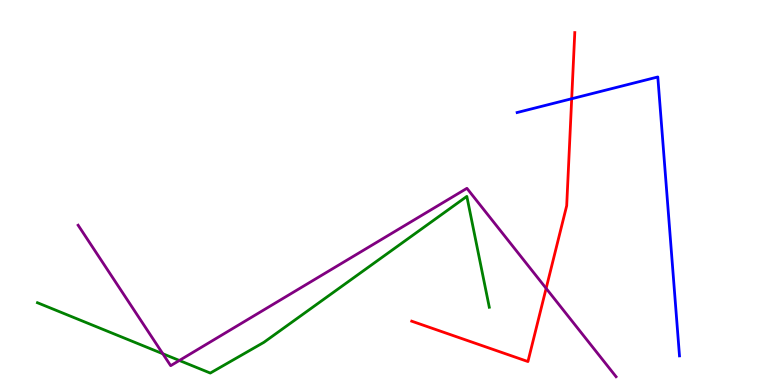[{'lines': ['blue', 'red'], 'intersections': [{'x': 7.38, 'y': 7.44}]}, {'lines': ['green', 'red'], 'intersections': []}, {'lines': ['purple', 'red'], 'intersections': [{'x': 7.05, 'y': 2.51}]}, {'lines': ['blue', 'green'], 'intersections': []}, {'lines': ['blue', 'purple'], 'intersections': []}, {'lines': ['green', 'purple'], 'intersections': [{'x': 2.1, 'y': 0.812}, {'x': 2.31, 'y': 0.637}]}]